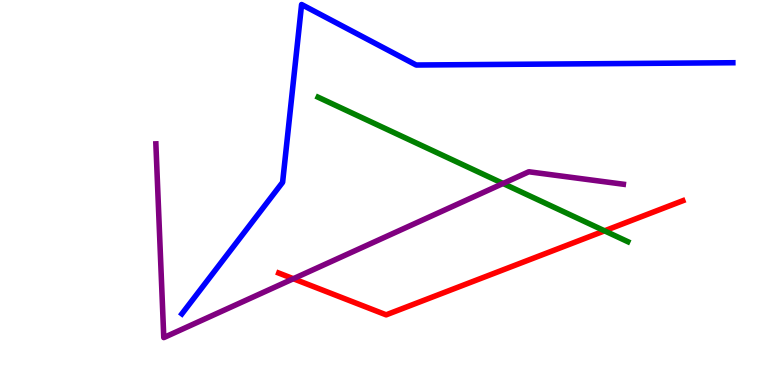[{'lines': ['blue', 'red'], 'intersections': []}, {'lines': ['green', 'red'], 'intersections': [{'x': 7.8, 'y': 4.0}]}, {'lines': ['purple', 'red'], 'intersections': [{'x': 3.79, 'y': 2.76}]}, {'lines': ['blue', 'green'], 'intersections': []}, {'lines': ['blue', 'purple'], 'intersections': []}, {'lines': ['green', 'purple'], 'intersections': [{'x': 6.49, 'y': 5.23}]}]